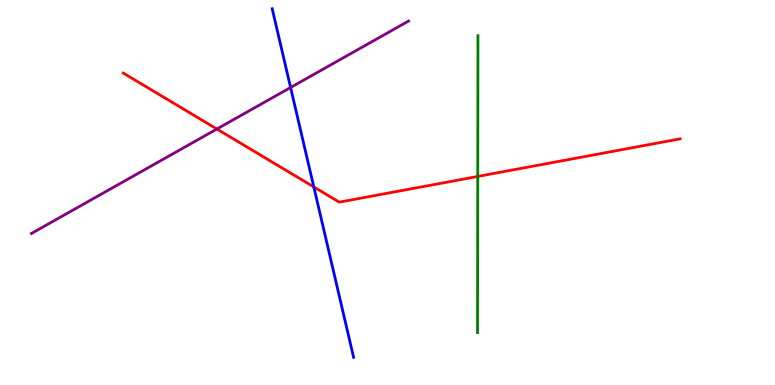[{'lines': ['blue', 'red'], 'intersections': [{'x': 4.05, 'y': 5.14}]}, {'lines': ['green', 'red'], 'intersections': [{'x': 6.16, 'y': 5.42}]}, {'lines': ['purple', 'red'], 'intersections': [{'x': 2.8, 'y': 6.65}]}, {'lines': ['blue', 'green'], 'intersections': []}, {'lines': ['blue', 'purple'], 'intersections': [{'x': 3.75, 'y': 7.73}]}, {'lines': ['green', 'purple'], 'intersections': []}]